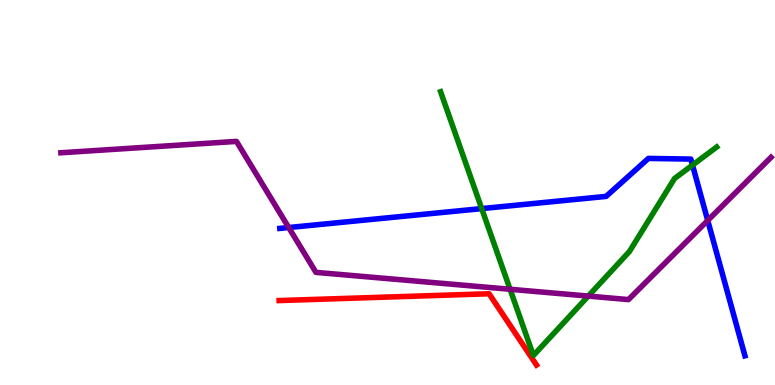[{'lines': ['blue', 'red'], 'intersections': []}, {'lines': ['green', 'red'], 'intersections': []}, {'lines': ['purple', 'red'], 'intersections': []}, {'lines': ['blue', 'green'], 'intersections': [{'x': 6.22, 'y': 4.58}, {'x': 8.94, 'y': 5.71}]}, {'lines': ['blue', 'purple'], 'intersections': [{'x': 3.73, 'y': 4.09}, {'x': 9.13, 'y': 4.27}]}, {'lines': ['green', 'purple'], 'intersections': [{'x': 6.58, 'y': 2.49}, {'x': 7.59, 'y': 2.31}]}]